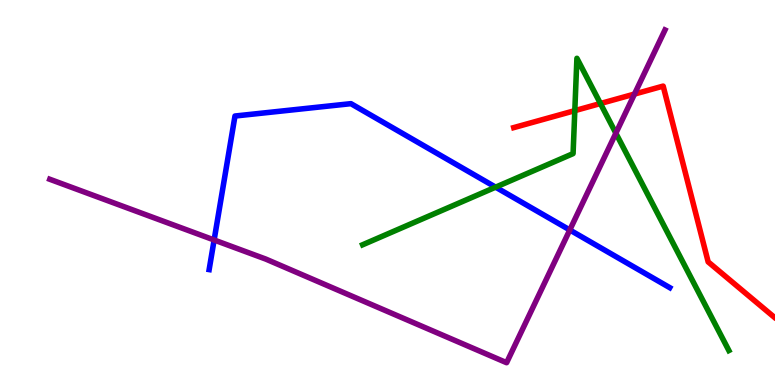[{'lines': ['blue', 'red'], 'intersections': []}, {'lines': ['green', 'red'], 'intersections': [{'x': 7.42, 'y': 7.13}, {'x': 7.75, 'y': 7.31}]}, {'lines': ['purple', 'red'], 'intersections': [{'x': 8.19, 'y': 7.56}]}, {'lines': ['blue', 'green'], 'intersections': [{'x': 6.4, 'y': 5.14}]}, {'lines': ['blue', 'purple'], 'intersections': [{'x': 2.76, 'y': 3.77}, {'x': 7.35, 'y': 4.03}]}, {'lines': ['green', 'purple'], 'intersections': [{'x': 7.95, 'y': 6.54}]}]